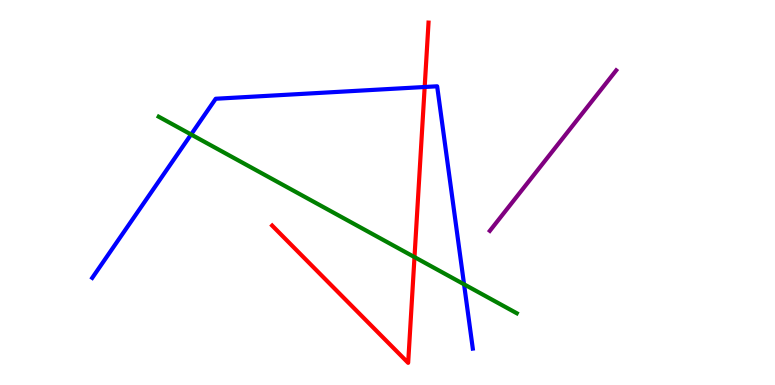[{'lines': ['blue', 'red'], 'intersections': [{'x': 5.48, 'y': 7.74}]}, {'lines': ['green', 'red'], 'intersections': [{'x': 5.35, 'y': 3.32}]}, {'lines': ['purple', 'red'], 'intersections': []}, {'lines': ['blue', 'green'], 'intersections': [{'x': 2.47, 'y': 6.51}, {'x': 5.99, 'y': 2.62}]}, {'lines': ['blue', 'purple'], 'intersections': []}, {'lines': ['green', 'purple'], 'intersections': []}]